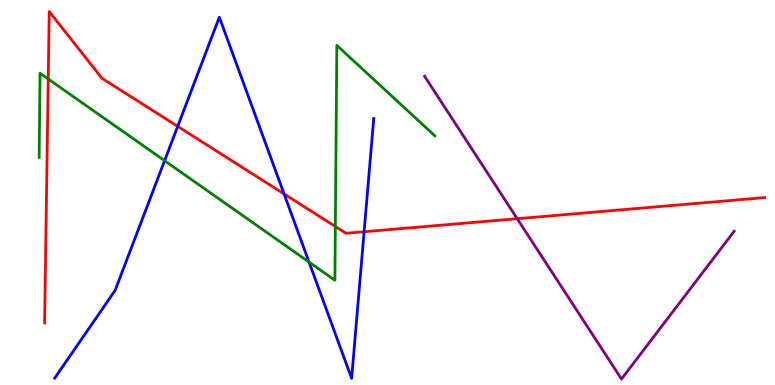[{'lines': ['blue', 'red'], 'intersections': [{'x': 2.29, 'y': 6.72}, {'x': 3.67, 'y': 4.96}, {'x': 4.7, 'y': 3.98}]}, {'lines': ['green', 'red'], 'intersections': [{'x': 0.622, 'y': 7.95}, {'x': 4.33, 'y': 4.12}]}, {'lines': ['purple', 'red'], 'intersections': [{'x': 6.67, 'y': 4.32}]}, {'lines': ['blue', 'green'], 'intersections': [{'x': 2.12, 'y': 5.83}, {'x': 3.99, 'y': 3.19}]}, {'lines': ['blue', 'purple'], 'intersections': []}, {'lines': ['green', 'purple'], 'intersections': []}]